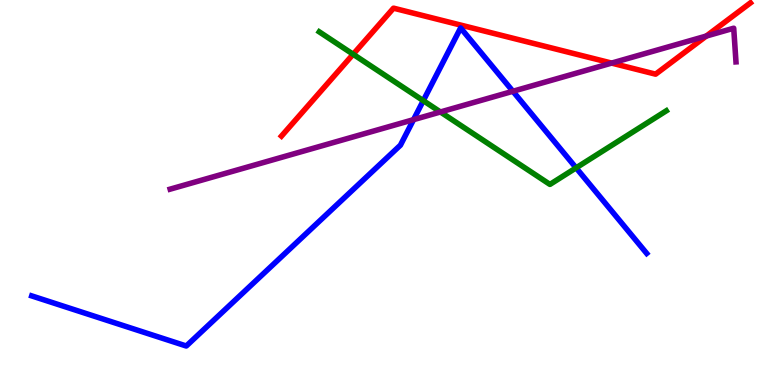[{'lines': ['blue', 'red'], 'intersections': []}, {'lines': ['green', 'red'], 'intersections': [{'x': 4.56, 'y': 8.59}]}, {'lines': ['purple', 'red'], 'intersections': [{'x': 7.89, 'y': 8.36}, {'x': 9.11, 'y': 9.06}]}, {'lines': ['blue', 'green'], 'intersections': [{'x': 5.46, 'y': 7.39}, {'x': 7.43, 'y': 5.64}]}, {'lines': ['blue', 'purple'], 'intersections': [{'x': 5.34, 'y': 6.89}, {'x': 6.62, 'y': 7.63}]}, {'lines': ['green', 'purple'], 'intersections': [{'x': 5.68, 'y': 7.09}]}]